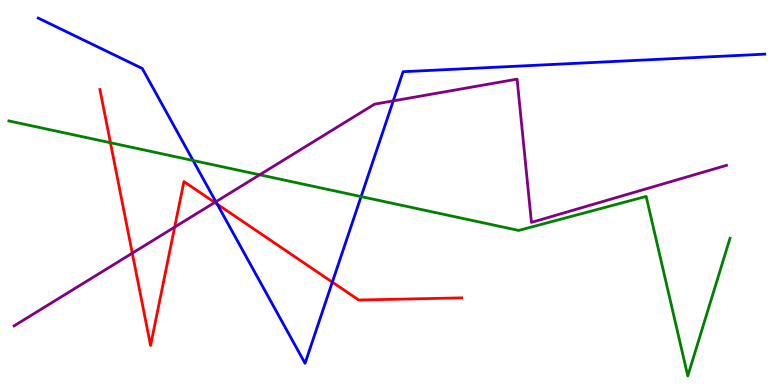[{'lines': ['blue', 'red'], 'intersections': [{'x': 2.8, 'y': 4.7}, {'x': 4.29, 'y': 2.67}]}, {'lines': ['green', 'red'], 'intersections': [{'x': 1.43, 'y': 6.29}]}, {'lines': ['purple', 'red'], 'intersections': [{'x': 1.71, 'y': 3.42}, {'x': 2.25, 'y': 4.1}, {'x': 2.77, 'y': 4.74}]}, {'lines': ['blue', 'green'], 'intersections': [{'x': 2.49, 'y': 5.83}, {'x': 4.66, 'y': 4.89}]}, {'lines': ['blue', 'purple'], 'intersections': [{'x': 2.79, 'y': 4.76}, {'x': 5.07, 'y': 7.38}]}, {'lines': ['green', 'purple'], 'intersections': [{'x': 3.35, 'y': 5.46}]}]